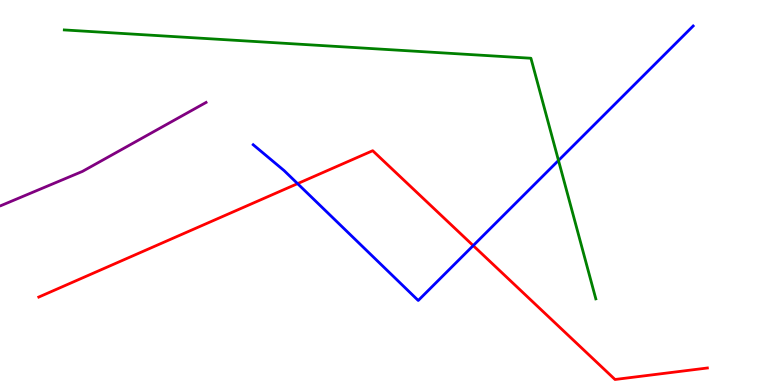[{'lines': ['blue', 'red'], 'intersections': [{'x': 3.84, 'y': 5.23}, {'x': 6.11, 'y': 3.62}]}, {'lines': ['green', 'red'], 'intersections': []}, {'lines': ['purple', 'red'], 'intersections': []}, {'lines': ['blue', 'green'], 'intersections': [{'x': 7.21, 'y': 5.83}]}, {'lines': ['blue', 'purple'], 'intersections': []}, {'lines': ['green', 'purple'], 'intersections': []}]